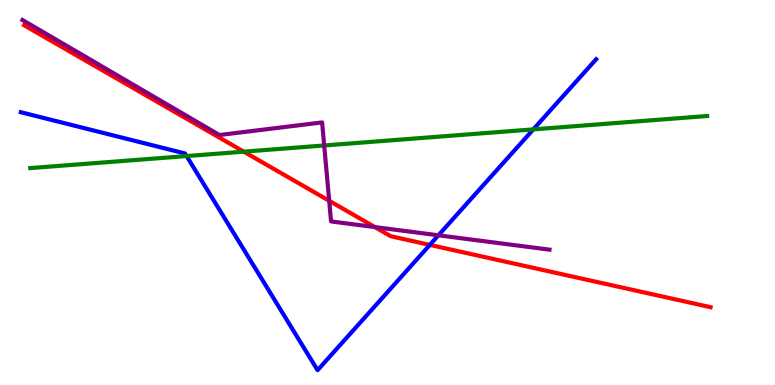[{'lines': ['blue', 'red'], 'intersections': [{'x': 5.55, 'y': 3.64}]}, {'lines': ['green', 'red'], 'intersections': [{'x': 3.15, 'y': 6.06}]}, {'lines': ['purple', 'red'], 'intersections': [{'x': 4.25, 'y': 4.78}, {'x': 4.84, 'y': 4.1}]}, {'lines': ['blue', 'green'], 'intersections': [{'x': 2.41, 'y': 5.95}, {'x': 6.88, 'y': 6.64}]}, {'lines': ['blue', 'purple'], 'intersections': [{'x': 5.66, 'y': 3.89}]}, {'lines': ['green', 'purple'], 'intersections': [{'x': 4.18, 'y': 6.22}]}]